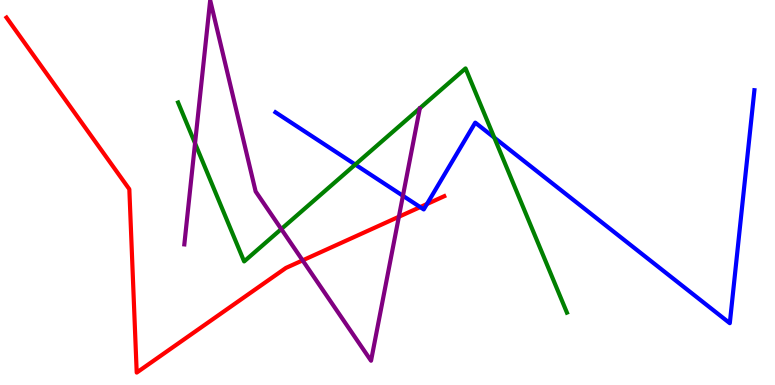[{'lines': ['blue', 'red'], 'intersections': [{'x': 5.42, 'y': 4.62}, {'x': 5.51, 'y': 4.7}]}, {'lines': ['green', 'red'], 'intersections': []}, {'lines': ['purple', 'red'], 'intersections': [{'x': 3.9, 'y': 3.24}, {'x': 5.15, 'y': 4.37}]}, {'lines': ['blue', 'green'], 'intersections': [{'x': 4.58, 'y': 5.73}, {'x': 6.38, 'y': 6.43}]}, {'lines': ['blue', 'purple'], 'intersections': [{'x': 5.2, 'y': 4.91}]}, {'lines': ['green', 'purple'], 'intersections': [{'x': 2.52, 'y': 6.28}, {'x': 3.63, 'y': 4.05}]}]